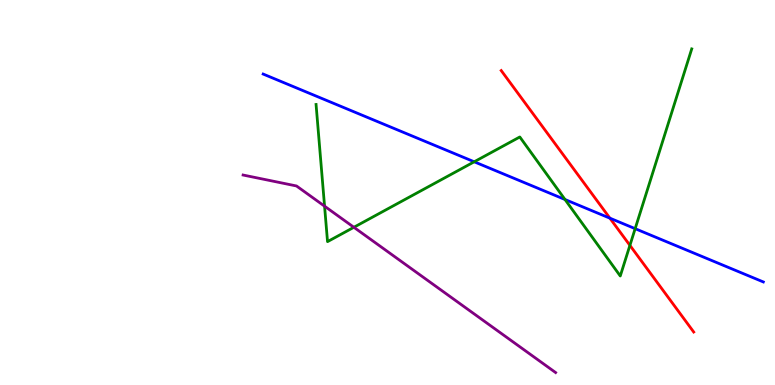[{'lines': ['blue', 'red'], 'intersections': [{'x': 7.87, 'y': 4.33}]}, {'lines': ['green', 'red'], 'intersections': [{'x': 8.13, 'y': 3.63}]}, {'lines': ['purple', 'red'], 'intersections': []}, {'lines': ['blue', 'green'], 'intersections': [{'x': 6.12, 'y': 5.8}, {'x': 7.29, 'y': 4.82}, {'x': 8.2, 'y': 4.06}]}, {'lines': ['blue', 'purple'], 'intersections': []}, {'lines': ['green', 'purple'], 'intersections': [{'x': 4.19, 'y': 4.64}, {'x': 4.57, 'y': 4.1}]}]